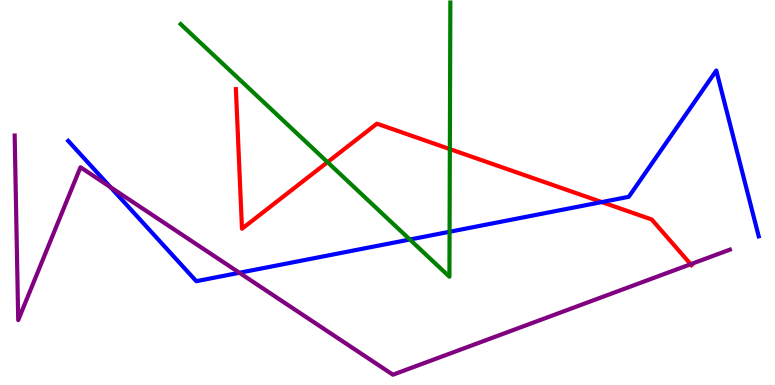[{'lines': ['blue', 'red'], 'intersections': [{'x': 7.77, 'y': 4.75}]}, {'lines': ['green', 'red'], 'intersections': [{'x': 4.23, 'y': 5.79}, {'x': 5.8, 'y': 6.13}]}, {'lines': ['purple', 'red'], 'intersections': [{'x': 8.91, 'y': 3.14}]}, {'lines': ['blue', 'green'], 'intersections': [{'x': 5.29, 'y': 3.78}, {'x': 5.8, 'y': 3.98}]}, {'lines': ['blue', 'purple'], 'intersections': [{'x': 1.43, 'y': 5.14}, {'x': 3.09, 'y': 2.92}]}, {'lines': ['green', 'purple'], 'intersections': []}]